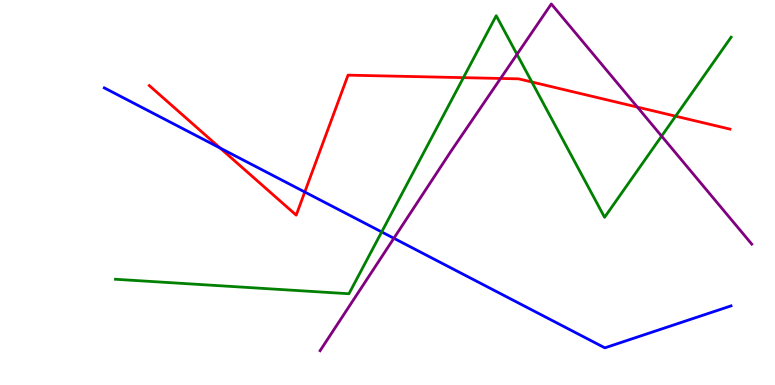[{'lines': ['blue', 'red'], 'intersections': [{'x': 2.84, 'y': 6.16}, {'x': 3.93, 'y': 5.01}]}, {'lines': ['green', 'red'], 'intersections': [{'x': 5.98, 'y': 7.98}, {'x': 6.86, 'y': 7.87}, {'x': 8.72, 'y': 6.98}]}, {'lines': ['purple', 'red'], 'intersections': [{'x': 6.46, 'y': 7.96}, {'x': 8.22, 'y': 7.22}]}, {'lines': ['blue', 'green'], 'intersections': [{'x': 4.93, 'y': 3.98}]}, {'lines': ['blue', 'purple'], 'intersections': [{'x': 5.08, 'y': 3.81}]}, {'lines': ['green', 'purple'], 'intersections': [{'x': 6.67, 'y': 8.59}, {'x': 8.54, 'y': 6.46}]}]